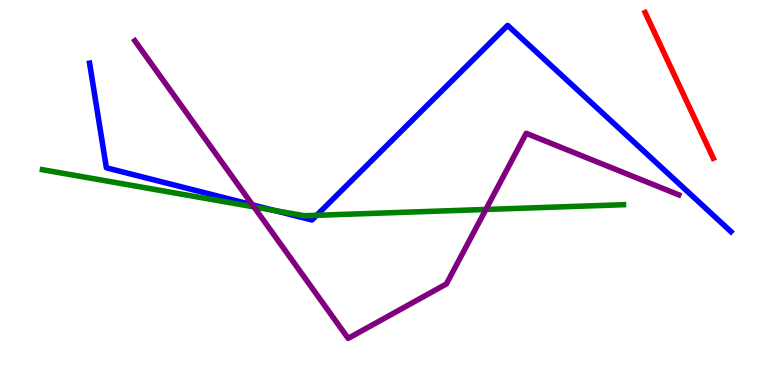[{'lines': ['blue', 'red'], 'intersections': []}, {'lines': ['green', 'red'], 'intersections': []}, {'lines': ['purple', 'red'], 'intersections': []}, {'lines': ['blue', 'green'], 'intersections': [{'x': 3.55, 'y': 4.53}, {'x': 4.09, 'y': 4.41}]}, {'lines': ['blue', 'purple'], 'intersections': [{'x': 3.26, 'y': 4.68}]}, {'lines': ['green', 'purple'], 'intersections': [{'x': 3.28, 'y': 4.63}, {'x': 6.27, 'y': 4.56}]}]